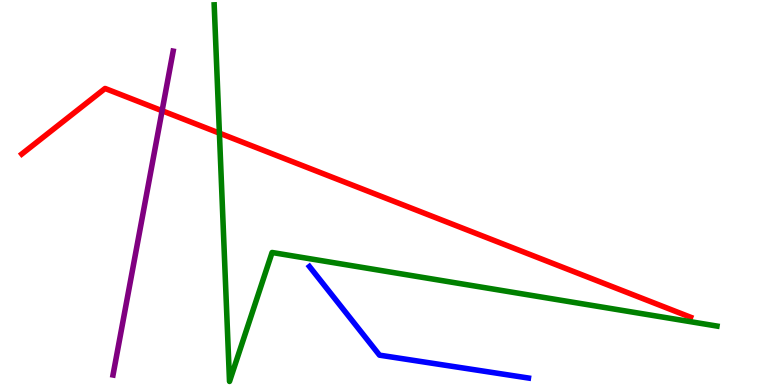[{'lines': ['blue', 'red'], 'intersections': []}, {'lines': ['green', 'red'], 'intersections': [{'x': 2.83, 'y': 6.54}]}, {'lines': ['purple', 'red'], 'intersections': [{'x': 2.09, 'y': 7.12}]}, {'lines': ['blue', 'green'], 'intersections': []}, {'lines': ['blue', 'purple'], 'intersections': []}, {'lines': ['green', 'purple'], 'intersections': []}]